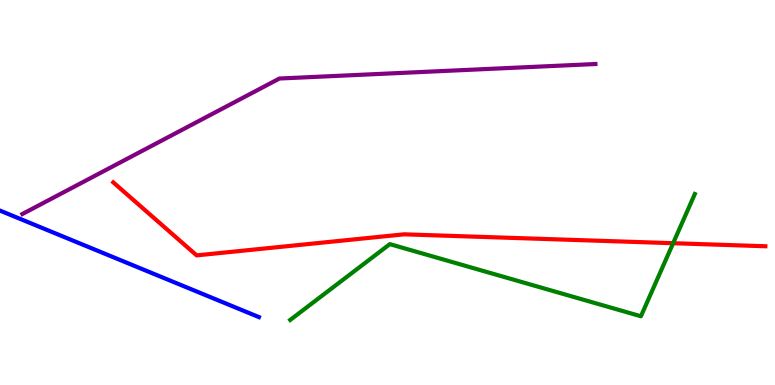[{'lines': ['blue', 'red'], 'intersections': []}, {'lines': ['green', 'red'], 'intersections': [{'x': 8.69, 'y': 3.68}]}, {'lines': ['purple', 'red'], 'intersections': []}, {'lines': ['blue', 'green'], 'intersections': []}, {'lines': ['blue', 'purple'], 'intersections': []}, {'lines': ['green', 'purple'], 'intersections': []}]